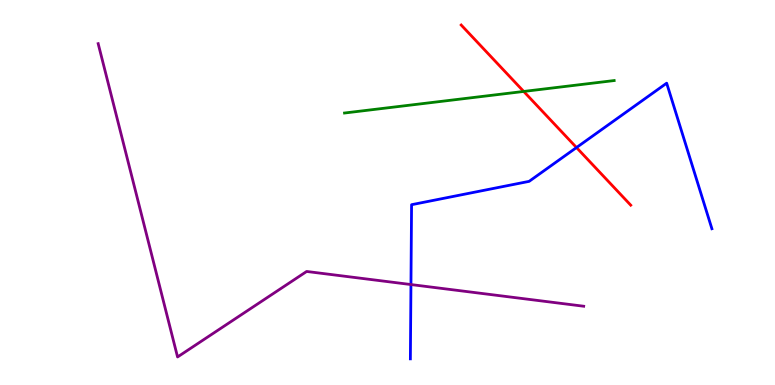[{'lines': ['blue', 'red'], 'intersections': [{'x': 7.44, 'y': 6.17}]}, {'lines': ['green', 'red'], 'intersections': [{'x': 6.76, 'y': 7.62}]}, {'lines': ['purple', 'red'], 'intersections': []}, {'lines': ['blue', 'green'], 'intersections': []}, {'lines': ['blue', 'purple'], 'intersections': [{'x': 5.3, 'y': 2.61}]}, {'lines': ['green', 'purple'], 'intersections': []}]